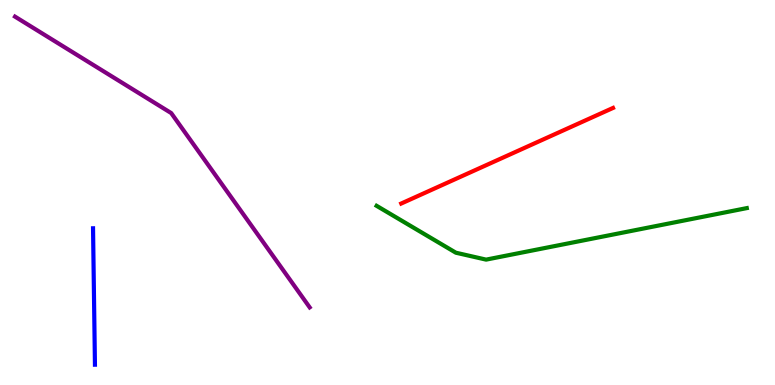[{'lines': ['blue', 'red'], 'intersections': []}, {'lines': ['green', 'red'], 'intersections': []}, {'lines': ['purple', 'red'], 'intersections': []}, {'lines': ['blue', 'green'], 'intersections': []}, {'lines': ['blue', 'purple'], 'intersections': []}, {'lines': ['green', 'purple'], 'intersections': []}]